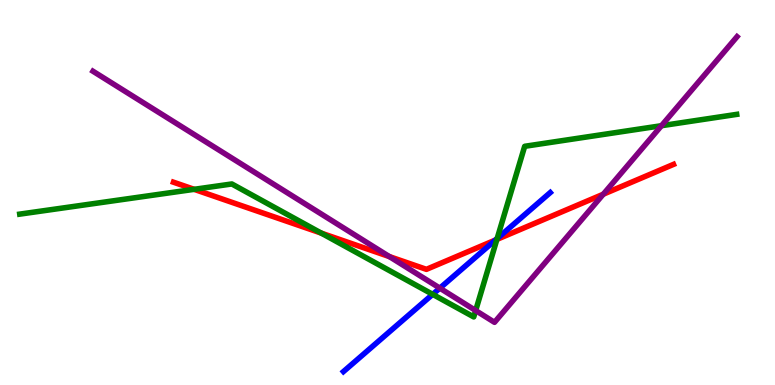[{'lines': ['blue', 'red'], 'intersections': [{'x': 6.39, 'y': 3.77}]}, {'lines': ['green', 'red'], 'intersections': [{'x': 2.51, 'y': 5.08}, {'x': 4.15, 'y': 3.94}, {'x': 6.41, 'y': 3.78}]}, {'lines': ['purple', 'red'], 'intersections': [{'x': 5.02, 'y': 3.34}, {'x': 7.78, 'y': 4.96}]}, {'lines': ['blue', 'green'], 'intersections': [{'x': 5.58, 'y': 2.35}, {'x': 6.41, 'y': 3.8}]}, {'lines': ['blue', 'purple'], 'intersections': [{'x': 5.68, 'y': 2.52}]}, {'lines': ['green', 'purple'], 'intersections': [{'x': 6.14, 'y': 1.93}, {'x': 8.53, 'y': 6.73}]}]